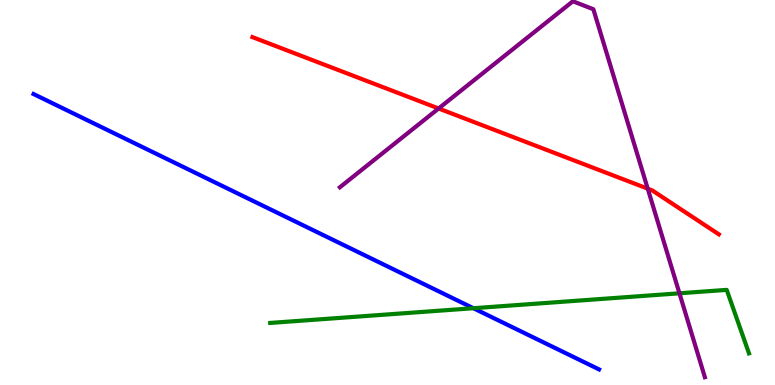[{'lines': ['blue', 'red'], 'intersections': []}, {'lines': ['green', 'red'], 'intersections': []}, {'lines': ['purple', 'red'], 'intersections': [{'x': 5.66, 'y': 7.18}, {'x': 8.36, 'y': 5.1}]}, {'lines': ['blue', 'green'], 'intersections': [{'x': 6.11, 'y': 1.99}]}, {'lines': ['blue', 'purple'], 'intersections': []}, {'lines': ['green', 'purple'], 'intersections': [{'x': 8.77, 'y': 2.38}]}]